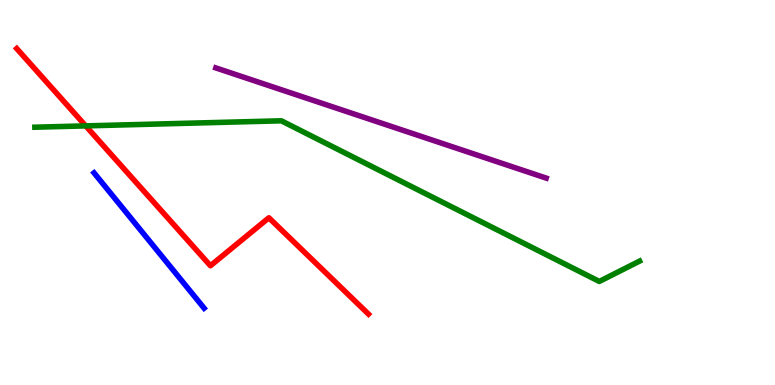[{'lines': ['blue', 'red'], 'intersections': []}, {'lines': ['green', 'red'], 'intersections': [{'x': 1.11, 'y': 6.73}]}, {'lines': ['purple', 'red'], 'intersections': []}, {'lines': ['blue', 'green'], 'intersections': []}, {'lines': ['blue', 'purple'], 'intersections': []}, {'lines': ['green', 'purple'], 'intersections': []}]